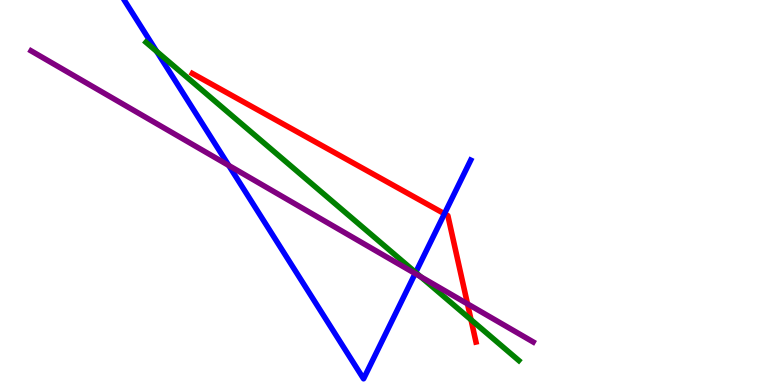[{'lines': ['blue', 'red'], 'intersections': [{'x': 5.73, 'y': 4.45}]}, {'lines': ['green', 'red'], 'intersections': [{'x': 6.08, 'y': 1.7}]}, {'lines': ['purple', 'red'], 'intersections': [{'x': 6.03, 'y': 2.11}]}, {'lines': ['blue', 'green'], 'intersections': [{'x': 2.02, 'y': 8.66}, {'x': 5.36, 'y': 2.92}]}, {'lines': ['blue', 'purple'], 'intersections': [{'x': 2.95, 'y': 5.7}, {'x': 5.36, 'y': 2.9}]}, {'lines': ['green', 'purple'], 'intersections': [{'x': 5.43, 'y': 2.81}]}]